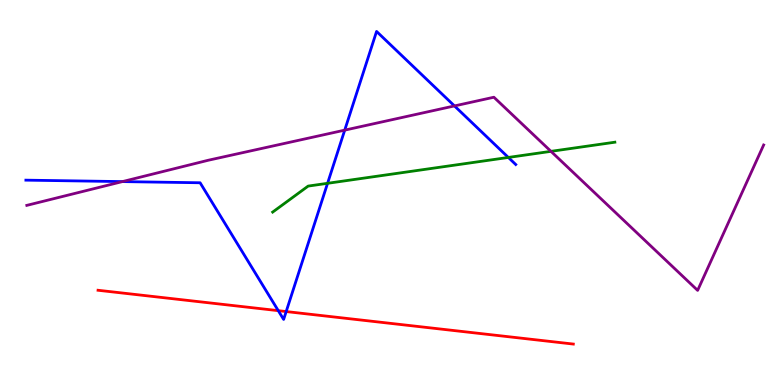[{'lines': ['blue', 'red'], 'intersections': [{'x': 3.59, 'y': 1.93}, {'x': 3.69, 'y': 1.91}]}, {'lines': ['green', 'red'], 'intersections': []}, {'lines': ['purple', 'red'], 'intersections': []}, {'lines': ['blue', 'green'], 'intersections': [{'x': 4.23, 'y': 5.24}, {'x': 6.56, 'y': 5.91}]}, {'lines': ['blue', 'purple'], 'intersections': [{'x': 1.58, 'y': 5.28}, {'x': 4.45, 'y': 6.62}, {'x': 5.86, 'y': 7.25}]}, {'lines': ['green', 'purple'], 'intersections': [{'x': 7.11, 'y': 6.07}]}]